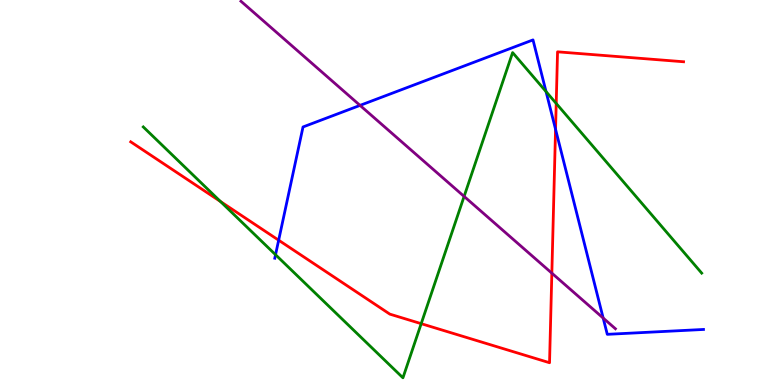[{'lines': ['blue', 'red'], 'intersections': [{'x': 3.6, 'y': 3.76}, {'x': 7.17, 'y': 6.64}]}, {'lines': ['green', 'red'], 'intersections': [{'x': 2.84, 'y': 4.77}, {'x': 5.43, 'y': 1.59}, {'x': 7.18, 'y': 7.31}]}, {'lines': ['purple', 'red'], 'intersections': [{'x': 7.12, 'y': 2.91}]}, {'lines': ['blue', 'green'], 'intersections': [{'x': 3.56, 'y': 3.38}, {'x': 7.05, 'y': 7.62}]}, {'lines': ['blue', 'purple'], 'intersections': [{'x': 4.65, 'y': 7.26}, {'x': 7.78, 'y': 1.74}]}, {'lines': ['green', 'purple'], 'intersections': [{'x': 5.99, 'y': 4.9}]}]